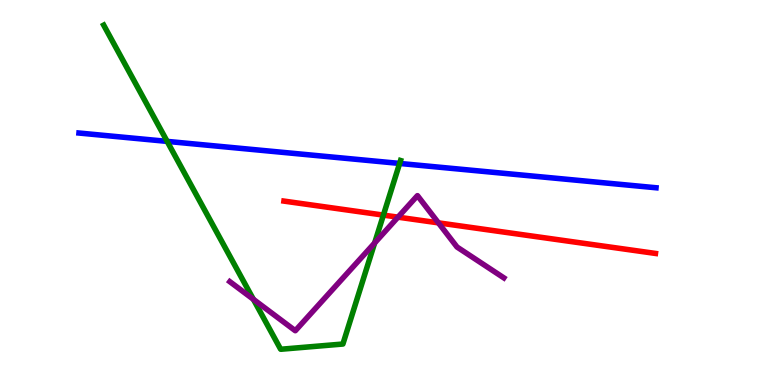[{'lines': ['blue', 'red'], 'intersections': []}, {'lines': ['green', 'red'], 'intersections': [{'x': 4.95, 'y': 4.41}]}, {'lines': ['purple', 'red'], 'intersections': [{'x': 5.14, 'y': 4.36}, {'x': 5.66, 'y': 4.21}]}, {'lines': ['blue', 'green'], 'intersections': [{'x': 2.16, 'y': 6.33}, {'x': 5.16, 'y': 5.75}]}, {'lines': ['blue', 'purple'], 'intersections': []}, {'lines': ['green', 'purple'], 'intersections': [{'x': 3.27, 'y': 2.23}, {'x': 4.83, 'y': 3.69}]}]